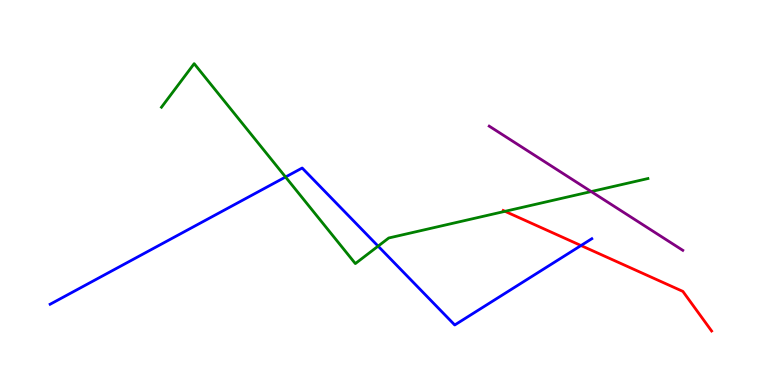[{'lines': ['blue', 'red'], 'intersections': [{'x': 7.5, 'y': 3.62}]}, {'lines': ['green', 'red'], 'intersections': [{'x': 6.52, 'y': 4.51}]}, {'lines': ['purple', 'red'], 'intersections': []}, {'lines': ['blue', 'green'], 'intersections': [{'x': 3.68, 'y': 5.4}, {'x': 4.88, 'y': 3.61}]}, {'lines': ['blue', 'purple'], 'intersections': []}, {'lines': ['green', 'purple'], 'intersections': [{'x': 7.63, 'y': 5.02}]}]